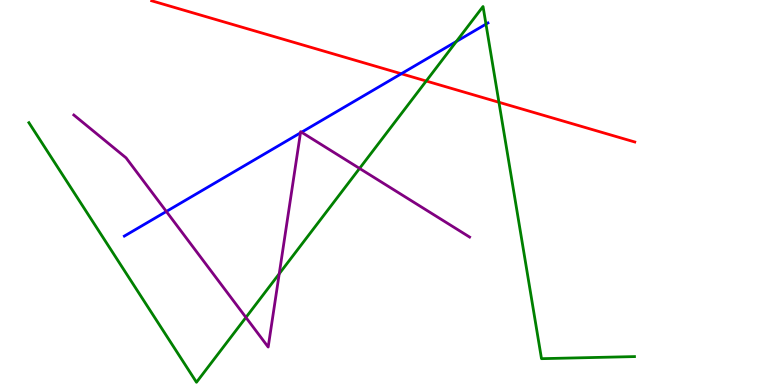[{'lines': ['blue', 'red'], 'intersections': [{'x': 5.18, 'y': 8.08}]}, {'lines': ['green', 'red'], 'intersections': [{'x': 5.5, 'y': 7.9}, {'x': 6.44, 'y': 7.34}]}, {'lines': ['purple', 'red'], 'intersections': []}, {'lines': ['blue', 'green'], 'intersections': [{'x': 5.89, 'y': 8.92}, {'x': 6.27, 'y': 9.37}]}, {'lines': ['blue', 'purple'], 'intersections': [{'x': 2.15, 'y': 4.51}, {'x': 3.88, 'y': 6.55}, {'x': 3.89, 'y': 6.57}]}, {'lines': ['green', 'purple'], 'intersections': [{'x': 3.17, 'y': 1.76}, {'x': 3.6, 'y': 2.89}, {'x': 4.64, 'y': 5.63}]}]